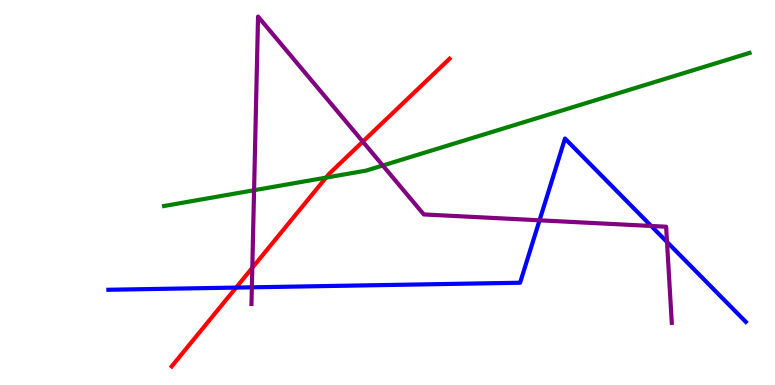[{'lines': ['blue', 'red'], 'intersections': [{'x': 3.05, 'y': 2.53}]}, {'lines': ['green', 'red'], 'intersections': [{'x': 4.21, 'y': 5.39}]}, {'lines': ['purple', 'red'], 'intersections': [{'x': 3.26, 'y': 3.04}, {'x': 4.68, 'y': 6.32}]}, {'lines': ['blue', 'green'], 'intersections': []}, {'lines': ['blue', 'purple'], 'intersections': [{'x': 3.25, 'y': 2.54}, {'x': 6.96, 'y': 4.28}, {'x': 8.4, 'y': 4.13}, {'x': 8.61, 'y': 3.71}]}, {'lines': ['green', 'purple'], 'intersections': [{'x': 3.28, 'y': 5.06}, {'x': 4.94, 'y': 5.7}]}]